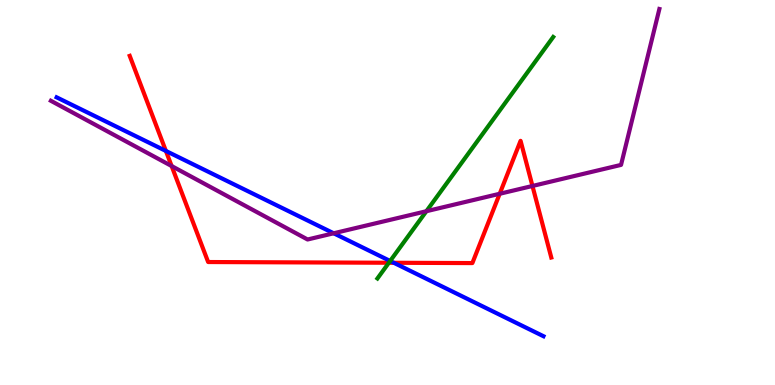[{'lines': ['blue', 'red'], 'intersections': [{'x': 2.14, 'y': 6.08}, {'x': 5.08, 'y': 3.17}]}, {'lines': ['green', 'red'], 'intersections': [{'x': 5.02, 'y': 3.18}]}, {'lines': ['purple', 'red'], 'intersections': [{'x': 2.21, 'y': 5.69}, {'x': 6.45, 'y': 4.97}, {'x': 6.87, 'y': 5.17}]}, {'lines': ['blue', 'green'], 'intersections': [{'x': 5.03, 'y': 3.22}]}, {'lines': ['blue', 'purple'], 'intersections': [{'x': 4.31, 'y': 3.94}]}, {'lines': ['green', 'purple'], 'intersections': [{'x': 5.5, 'y': 4.51}]}]